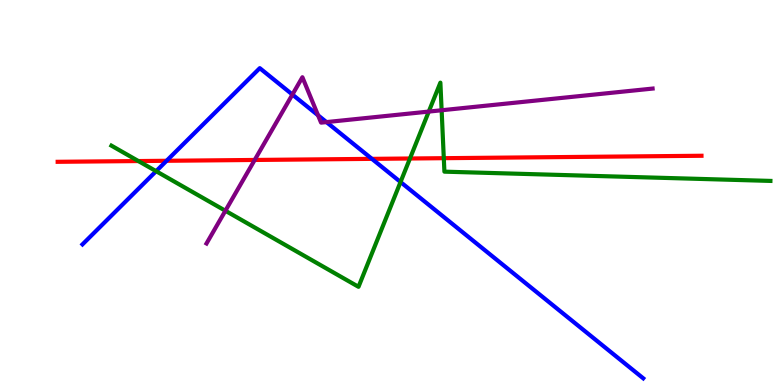[{'lines': ['blue', 'red'], 'intersections': [{'x': 2.15, 'y': 5.82}, {'x': 4.8, 'y': 5.87}]}, {'lines': ['green', 'red'], 'intersections': [{'x': 1.79, 'y': 5.82}, {'x': 5.29, 'y': 5.88}, {'x': 5.73, 'y': 5.89}]}, {'lines': ['purple', 'red'], 'intersections': [{'x': 3.29, 'y': 5.85}]}, {'lines': ['blue', 'green'], 'intersections': [{'x': 2.01, 'y': 5.55}, {'x': 5.17, 'y': 5.27}]}, {'lines': ['blue', 'purple'], 'intersections': [{'x': 3.77, 'y': 7.54}, {'x': 4.1, 'y': 7.01}, {'x': 4.21, 'y': 6.83}]}, {'lines': ['green', 'purple'], 'intersections': [{'x': 2.91, 'y': 4.53}, {'x': 5.53, 'y': 7.1}, {'x': 5.7, 'y': 7.14}]}]